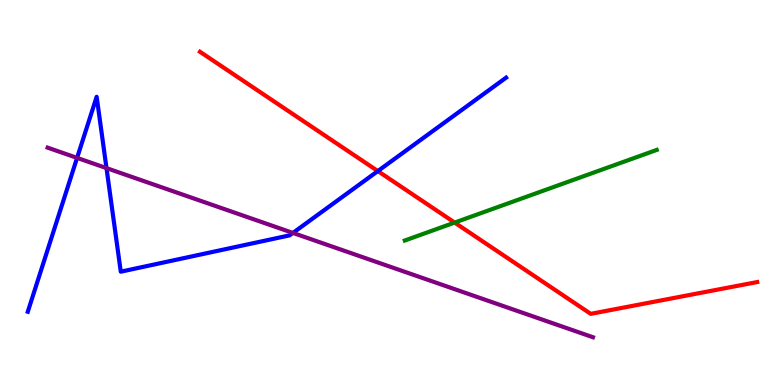[{'lines': ['blue', 'red'], 'intersections': [{'x': 4.88, 'y': 5.56}]}, {'lines': ['green', 'red'], 'intersections': [{'x': 5.87, 'y': 4.22}]}, {'lines': ['purple', 'red'], 'intersections': []}, {'lines': ['blue', 'green'], 'intersections': []}, {'lines': ['blue', 'purple'], 'intersections': [{'x': 0.995, 'y': 5.9}, {'x': 1.37, 'y': 5.63}, {'x': 3.78, 'y': 3.95}]}, {'lines': ['green', 'purple'], 'intersections': []}]